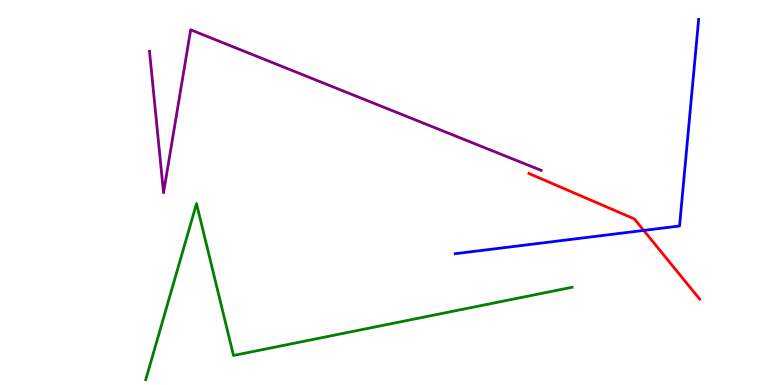[{'lines': ['blue', 'red'], 'intersections': [{'x': 8.31, 'y': 4.02}]}, {'lines': ['green', 'red'], 'intersections': []}, {'lines': ['purple', 'red'], 'intersections': []}, {'lines': ['blue', 'green'], 'intersections': []}, {'lines': ['blue', 'purple'], 'intersections': []}, {'lines': ['green', 'purple'], 'intersections': []}]